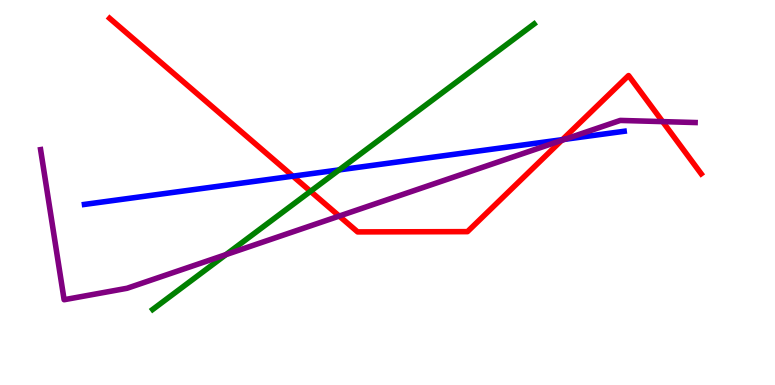[{'lines': ['blue', 'red'], 'intersections': [{'x': 3.78, 'y': 5.42}, {'x': 7.26, 'y': 6.37}]}, {'lines': ['green', 'red'], 'intersections': [{'x': 4.01, 'y': 5.03}]}, {'lines': ['purple', 'red'], 'intersections': [{'x': 4.38, 'y': 4.39}, {'x': 7.25, 'y': 6.35}, {'x': 8.55, 'y': 6.84}]}, {'lines': ['blue', 'green'], 'intersections': [{'x': 4.38, 'y': 5.59}]}, {'lines': ['blue', 'purple'], 'intersections': [{'x': 7.29, 'y': 6.38}]}, {'lines': ['green', 'purple'], 'intersections': [{'x': 2.92, 'y': 3.39}]}]